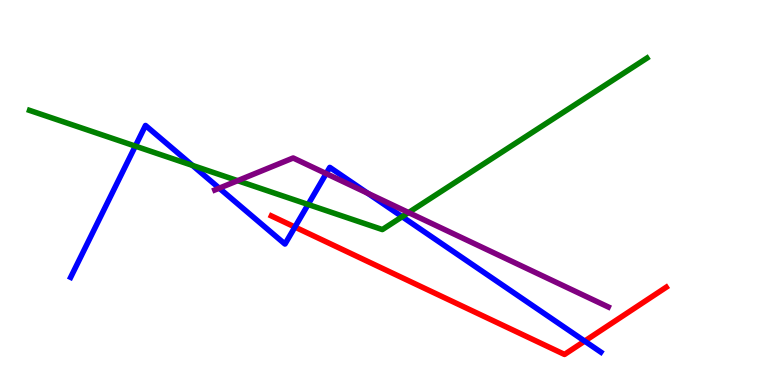[{'lines': ['blue', 'red'], 'intersections': [{'x': 3.81, 'y': 4.1}, {'x': 7.54, 'y': 1.14}]}, {'lines': ['green', 'red'], 'intersections': []}, {'lines': ['purple', 'red'], 'intersections': []}, {'lines': ['blue', 'green'], 'intersections': [{'x': 1.75, 'y': 6.2}, {'x': 2.48, 'y': 5.7}, {'x': 3.98, 'y': 4.69}, {'x': 5.19, 'y': 4.37}]}, {'lines': ['blue', 'purple'], 'intersections': [{'x': 2.83, 'y': 5.11}, {'x': 4.21, 'y': 5.49}, {'x': 4.75, 'y': 4.98}]}, {'lines': ['green', 'purple'], 'intersections': [{'x': 3.07, 'y': 5.31}, {'x': 5.27, 'y': 4.48}]}]